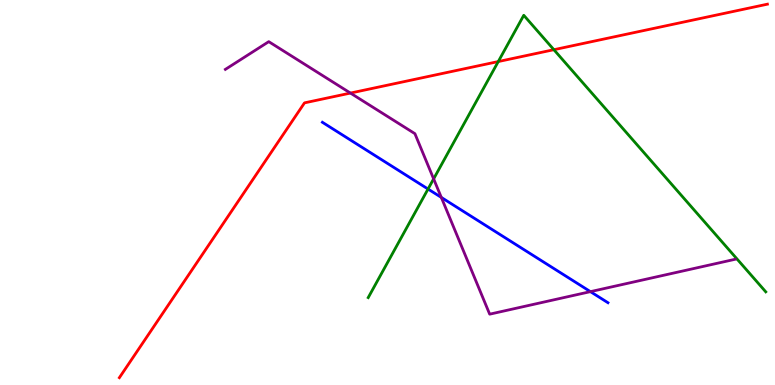[{'lines': ['blue', 'red'], 'intersections': []}, {'lines': ['green', 'red'], 'intersections': [{'x': 6.43, 'y': 8.4}, {'x': 7.15, 'y': 8.71}]}, {'lines': ['purple', 'red'], 'intersections': [{'x': 4.52, 'y': 7.58}]}, {'lines': ['blue', 'green'], 'intersections': [{'x': 5.52, 'y': 5.09}]}, {'lines': ['blue', 'purple'], 'intersections': [{'x': 5.69, 'y': 4.87}, {'x': 7.62, 'y': 2.42}]}, {'lines': ['green', 'purple'], 'intersections': [{'x': 5.6, 'y': 5.35}]}]